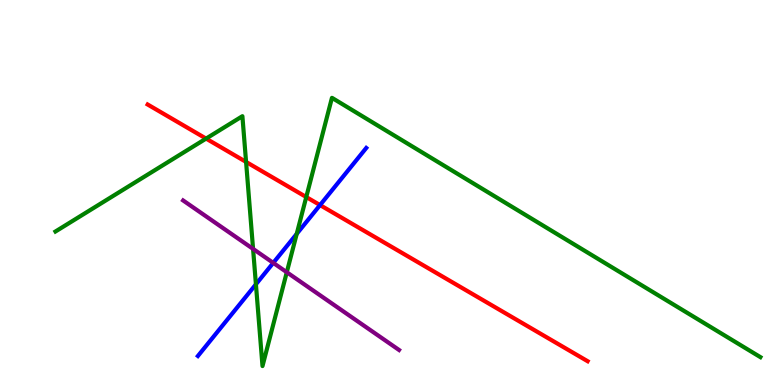[{'lines': ['blue', 'red'], 'intersections': [{'x': 4.13, 'y': 4.67}]}, {'lines': ['green', 'red'], 'intersections': [{'x': 2.66, 'y': 6.4}, {'x': 3.18, 'y': 5.79}, {'x': 3.95, 'y': 4.88}]}, {'lines': ['purple', 'red'], 'intersections': []}, {'lines': ['blue', 'green'], 'intersections': [{'x': 3.3, 'y': 2.62}, {'x': 3.83, 'y': 3.92}]}, {'lines': ['blue', 'purple'], 'intersections': [{'x': 3.53, 'y': 3.17}]}, {'lines': ['green', 'purple'], 'intersections': [{'x': 3.27, 'y': 3.54}, {'x': 3.7, 'y': 2.93}]}]